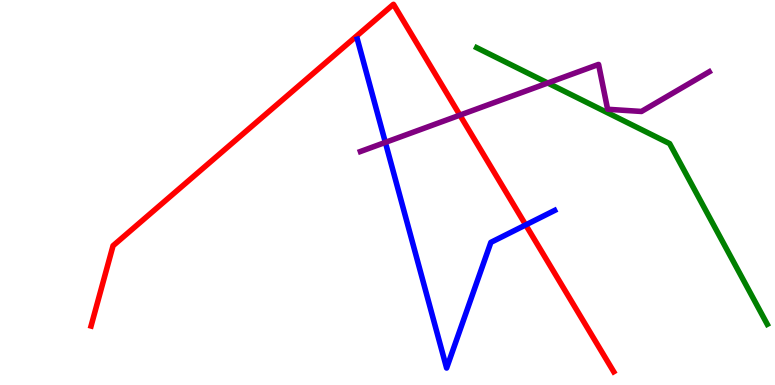[{'lines': ['blue', 'red'], 'intersections': [{'x': 6.78, 'y': 4.16}]}, {'lines': ['green', 'red'], 'intersections': []}, {'lines': ['purple', 'red'], 'intersections': [{'x': 5.93, 'y': 7.01}]}, {'lines': ['blue', 'green'], 'intersections': []}, {'lines': ['blue', 'purple'], 'intersections': [{'x': 4.97, 'y': 6.3}]}, {'lines': ['green', 'purple'], 'intersections': [{'x': 7.07, 'y': 7.84}]}]